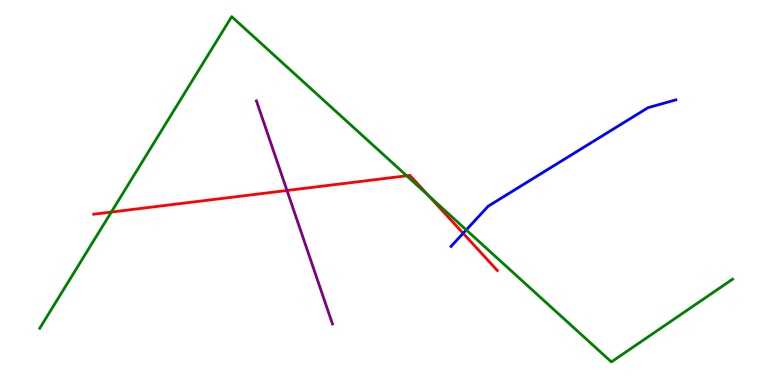[{'lines': ['blue', 'red'], 'intersections': [{'x': 5.98, 'y': 3.94}]}, {'lines': ['green', 'red'], 'intersections': [{'x': 1.44, 'y': 4.49}, {'x': 5.25, 'y': 5.43}, {'x': 5.53, 'y': 4.92}]}, {'lines': ['purple', 'red'], 'intersections': [{'x': 3.7, 'y': 5.05}]}, {'lines': ['blue', 'green'], 'intersections': [{'x': 6.02, 'y': 4.03}]}, {'lines': ['blue', 'purple'], 'intersections': []}, {'lines': ['green', 'purple'], 'intersections': []}]